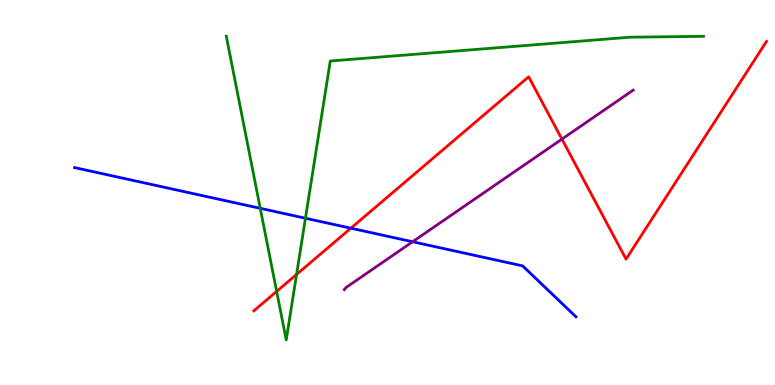[{'lines': ['blue', 'red'], 'intersections': [{'x': 4.53, 'y': 4.07}]}, {'lines': ['green', 'red'], 'intersections': [{'x': 3.57, 'y': 2.43}, {'x': 3.83, 'y': 2.87}]}, {'lines': ['purple', 'red'], 'intersections': [{'x': 7.25, 'y': 6.39}]}, {'lines': ['blue', 'green'], 'intersections': [{'x': 3.36, 'y': 4.59}, {'x': 3.94, 'y': 4.33}]}, {'lines': ['blue', 'purple'], 'intersections': [{'x': 5.32, 'y': 3.72}]}, {'lines': ['green', 'purple'], 'intersections': []}]